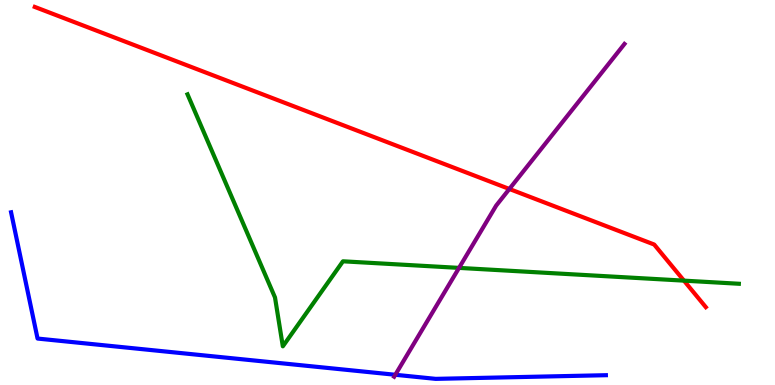[{'lines': ['blue', 'red'], 'intersections': []}, {'lines': ['green', 'red'], 'intersections': [{'x': 8.83, 'y': 2.71}]}, {'lines': ['purple', 'red'], 'intersections': [{'x': 6.57, 'y': 5.09}]}, {'lines': ['blue', 'green'], 'intersections': []}, {'lines': ['blue', 'purple'], 'intersections': [{'x': 5.1, 'y': 0.266}]}, {'lines': ['green', 'purple'], 'intersections': [{'x': 5.92, 'y': 3.04}]}]